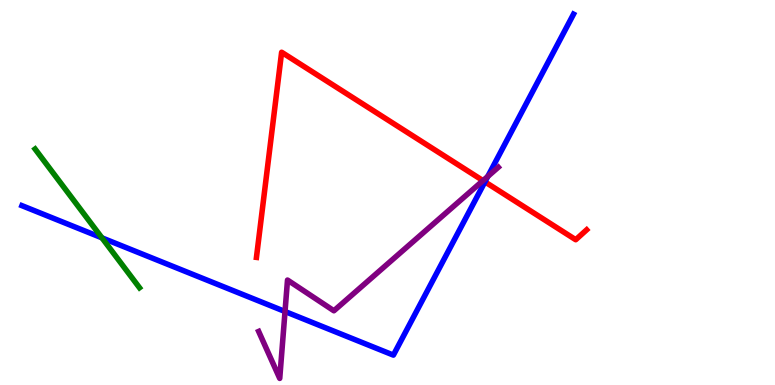[{'lines': ['blue', 'red'], 'intersections': [{'x': 6.26, 'y': 5.28}]}, {'lines': ['green', 'red'], 'intersections': []}, {'lines': ['purple', 'red'], 'intersections': [{'x': 6.23, 'y': 5.31}]}, {'lines': ['blue', 'green'], 'intersections': [{'x': 1.32, 'y': 3.82}]}, {'lines': ['blue', 'purple'], 'intersections': [{'x': 3.68, 'y': 1.91}, {'x': 6.29, 'y': 5.42}]}, {'lines': ['green', 'purple'], 'intersections': []}]